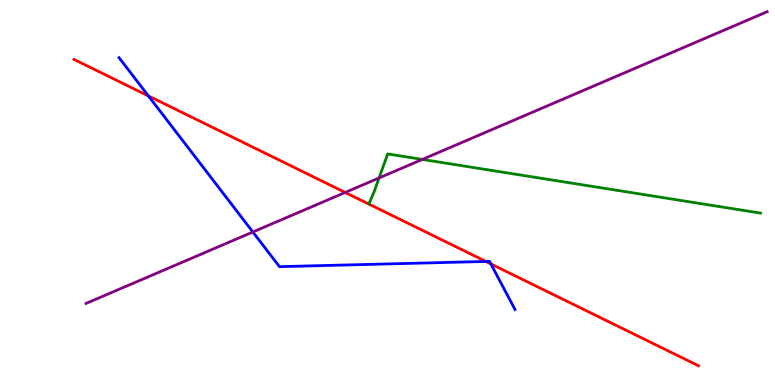[{'lines': ['blue', 'red'], 'intersections': [{'x': 1.91, 'y': 7.51}, {'x': 6.27, 'y': 3.21}, {'x': 6.33, 'y': 3.15}]}, {'lines': ['green', 'red'], 'intersections': []}, {'lines': ['purple', 'red'], 'intersections': [{'x': 4.45, 'y': 5.0}]}, {'lines': ['blue', 'green'], 'intersections': []}, {'lines': ['blue', 'purple'], 'intersections': [{'x': 3.26, 'y': 3.97}]}, {'lines': ['green', 'purple'], 'intersections': [{'x': 4.89, 'y': 5.38}, {'x': 5.45, 'y': 5.86}]}]